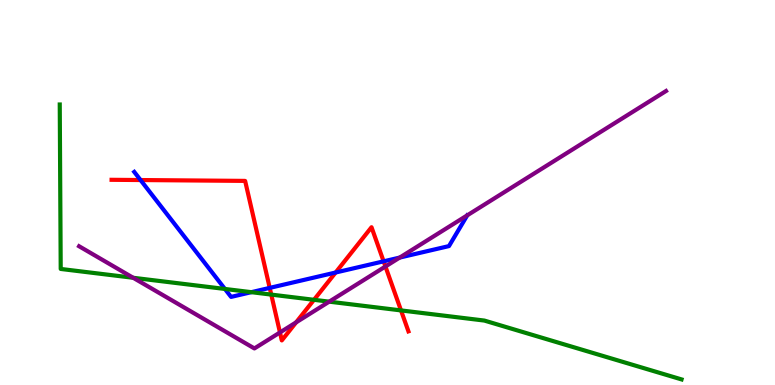[{'lines': ['blue', 'red'], 'intersections': [{'x': 1.81, 'y': 5.32}, {'x': 3.48, 'y': 2.52}, {'x': 4.33, 'y': 2.92}, {'x': 4.95, 'y': 3.21}]}, {'lines': ['green', 'red'], 'intersections': [{'x': 3.5, 'y': 2.35}, {'x': 4.05, 'y': 2.21}, {'x': 5.17, 'y': 1.94}]}, {'lines': ['purple', 'red'], 'intersections': [{'x': 3.61, 'y': 1.36}, {'x': 3.82, 'y': 1.63}, {'x': 4.97, 'y': 3.08}]}, {'lines': ['blue', 'green'], 'intersections': [{'x': 2.9, 'y': 2.49}, {'x': 3.24, 'y': 2.41}]}, {'lines': ['blue', 'purple'], 'intersections': [{'x': 5.16, 'y': 3.31}]}, {'lines': ['green', 'purple'], 'intersections': [{'x': 1.72, 'y': 2.79}, {'x': 4.25, 'y': 2.16}]}]